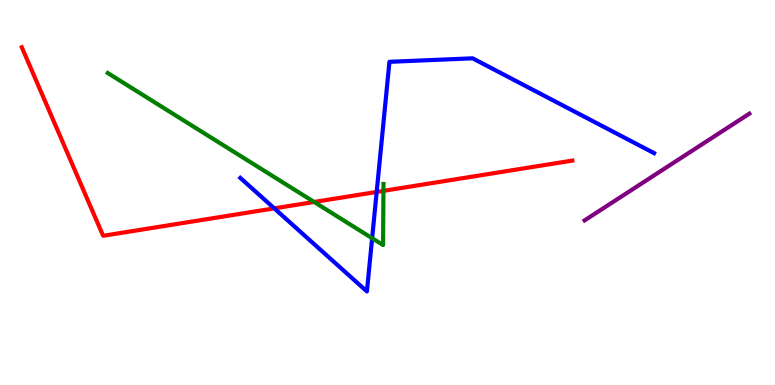[{'lines': ['blue', 'red'], 'intersections': [{'x': 3.54, 'y': 4.59}, {'x': 4.86, 'y': 5.01}]}, {'lines': ['green', 'red'], 'intersections': [{'x': 4.05, 'y': 4.75}, {'x': 4.95, 'y': 5.04}]}, {'lines': ['purple', 'red'], 'intersections': []}, {'lines': ['blue', 'green'], 'intersections': [{'x': 4.8, 'y': 3.81}]}, {'lines': ['blue', 'purple'], 'intersections': []}, {'lines': ['green', 'purple'], 'intersections': []}]